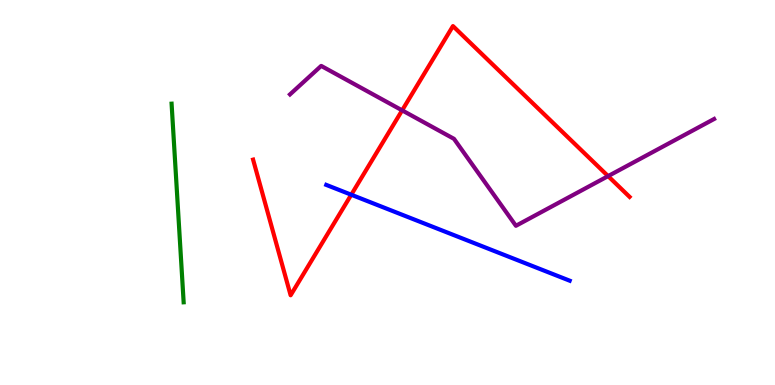[{'lines': ['blue', 'red'], 'intersections': [{'x': 4.53, 'y': 4.94}]}, {'lines': ['green', 'red'], 'intersections': []}, {'lines': ['purple', 'red'], 'intersections': [{'x': 5.19, 'y': 7.13}, {'x': 7.85, 'y': 5.43}]}, {'lines': ['blue', 'green'], 'intersections': []}, {'lines': ['blue', 'purple'], 'intersections': []}, {'lines': ['green', 'purple'], 'intersections': []}]